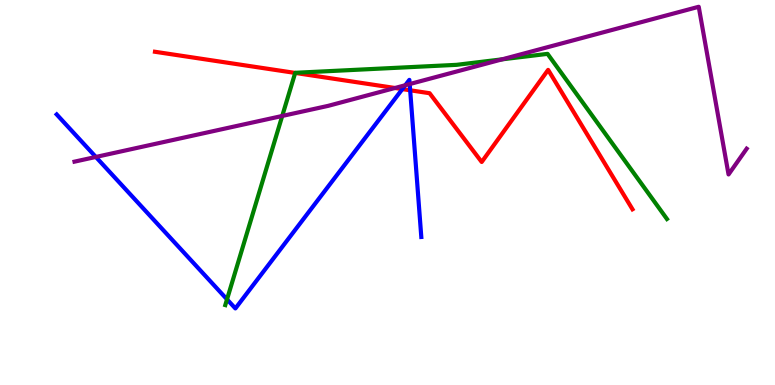[{'lines': ['blue', 'red'], 'intersections': [{'x': 5.19, 'y': 7.69}, {'x': 5.29, 'y': 7.66}]}, {'lines': ['green', 'red'], 'intersections': [{'x': 3.81, 'y': 8.11}]}, {'lines': ['purple', 'red'], 'intersections': [{'x': 5.1, 'y': 7.71}]}, {'lines': ['blue', 'green'], 'intersections': [{'x': 2.93, 'y': 2.22}]}, {'lines': ['blue', 'purple'], 'intersections': [{'x': 1.24, 'y': 5.92}, {'x': 5.23, 'y': 7.79}, {'x': 5.29, 'y': 7.82}]}, {'lines': ['green', 'purple'], 'intersections': [{'x': 3.64, 'y': 6.99}, {'x': 6.48, 'y': 8.46}]}]